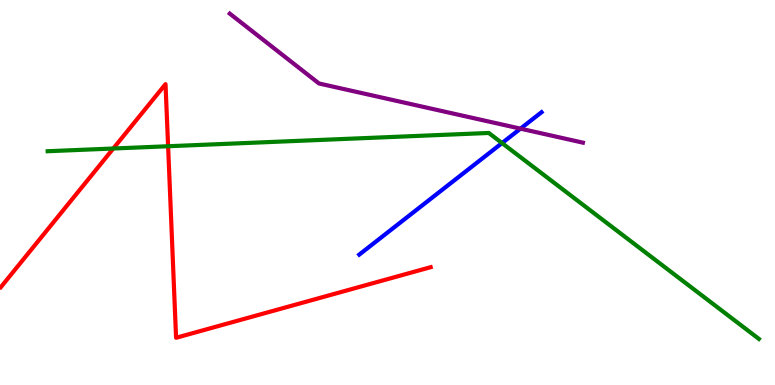[{'lines': ['blue', 'red'], 'intersections': []}, {'lines': ['green', 'red'], 'intersections': [{'x': 1.46, 'y': 6.14}, {'x': 2.17, 'y': 6.2}]}, {'lines': ['purple', 'red'], 'intersections': []}, {'lines': ['blue', 'green'], 'intersections': [{'x': 6.48, 'y': 6.28}]}, {'lines': ['blue', 'purple'], 'intersections': [{'x': 6.72, 'y': 6.66}]}, {'lines': ['green', 'purple'], 'intersections': []}]